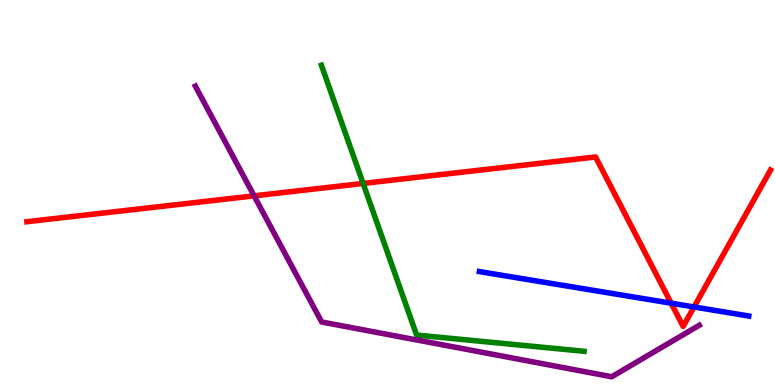[{'lines': ['blue', 'red'], 'intersections': [{'x': 8.66, 'y': 2.12}, {'x': 8.96, 'y': 2.03}]}, {'lines': ['green', 'red'], 'intersections': [{'x': 4.69, 'y': 5.24}]}, {'lines': ['purple', 'red'], 'intersections': [{'x': 3.28, 'y': 4.91}]}, {'lines': ['blue', 'green'], 'intersections': []}, {'lines': ['blue', 'purple'], 'intersections': []}, {'lines': ['green', 'purple'], 'intersections': []}]